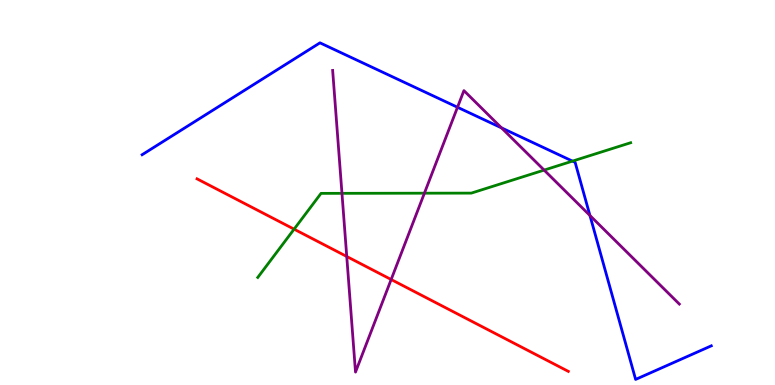[{'lines': ['blue', 'red'], 'intersections': []}, {'lines': ['green', 'red'], 'intersections': [{'x': 3.79, 'y': 4.05}]}, {'lines': ['purple', 'red'], 'intersections': [{'x': 4.47, 'y': 3.34}, {'x': 5.05, 'y': 2.74}]}, {'lines': ['blue', 'green'], 'intersections': [{'x': 7.39, 'y': 5.81}]}, {'lines': ['blue', 'purple'], 'intersections': [{'x': 5.9, 'y': 7.21}, {'x': 6.47, 'y': 6.68}, {'x': 7.61, 'y': 4.4}]}, {'lines': ['green', 'purple'], 'intersections': [{'x': 4.41, 'y': 4.98}, {'x': 5.48, 'y': 4.98}, {'x': 7.02, 'y': 5.58}]}]